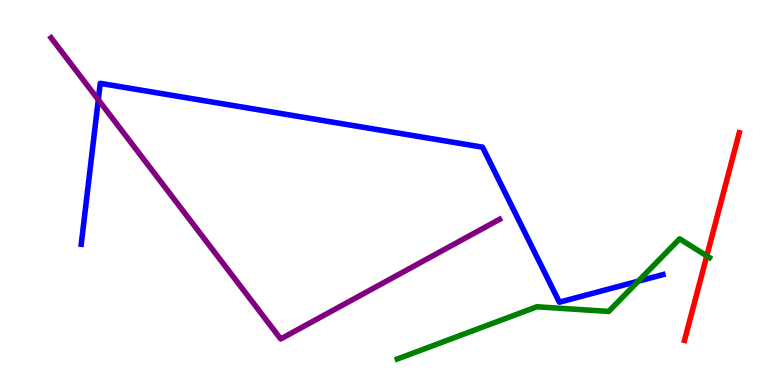[{'lines': ['blue', 'red'], 'intersections': []}, {'lines': ['green', 'red'], 'intersections': [{'x': 9.12, 'y': 3.35}]}, {'lines': ['purple', 'red'], 'intersections': []}, {'lines': ['blue', 'green'], 'intersections': [{'x': 8.24, 'y': 2.7}]}, {'lines': ['blue', 'purple'], 'intersections': [{'x': 1.27, 'y': 7.41}]}, {'lines': ['green', 'purple'], 'intersections': []}]